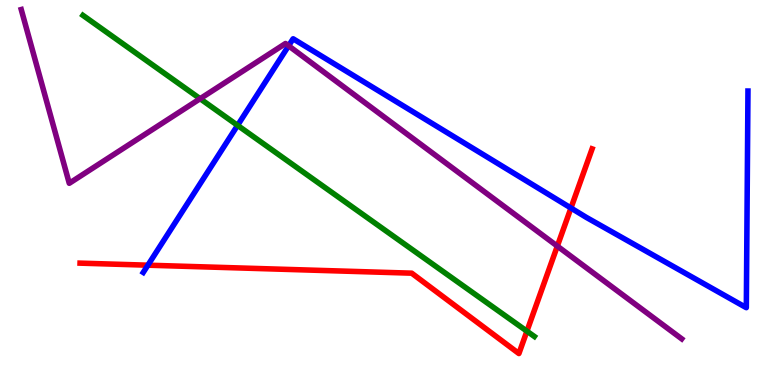[{'lines': ['blue', 'red'], 'intersections': [{'x': 1.91, 'y': 3.11}, {'x': 7.37, 'y': 4.6}]}, {'lines': ['green', 'red'], 'intersections': [{'x': 6.8, 'y': 1.4}]}, {'lines': ['purple', 'red'], 'intersections': [{'x': 7.19, 'y': 3.61}]}, {'lines': ['blue', 'green'], 'intersections': [{'x': 3.07, 'y': 6.74}]}, {'lines': ['blue', 'purple'], 'intersections': [{'x': 3.72, 'y': 8.81}]}, {'lines': ['green', 'purple'], 'intersections': [{'x': 2.58, 'y': 7.44}]}]